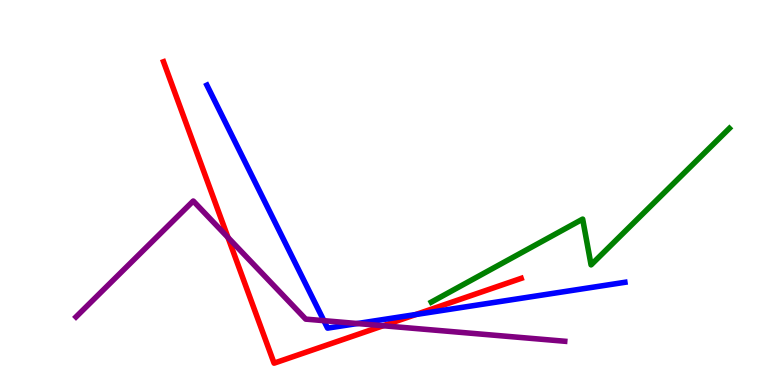[{'lines': ['blue', 'red'], 'intersections': [{'x': 5.37, 'y': 1.83}]}, {'lines': ['green', 'red'], 'intersections': []}, {'lines': ['purple', 'red'], 'intersections': [{'x': 2.94, 'y': 3.83}, {'x': 4.94, 'y': 1.54}]}, {'lines': ['blue', 'green'], 'intersections': []}, {'lines': ['blue', 'purple'], 'intersections': [{'x': 4.18, 'y': 1.67}, {'x': 4.61, 'y': 1.6}]}, {'lines': ['green', 'purple'], 'intersections': []}]